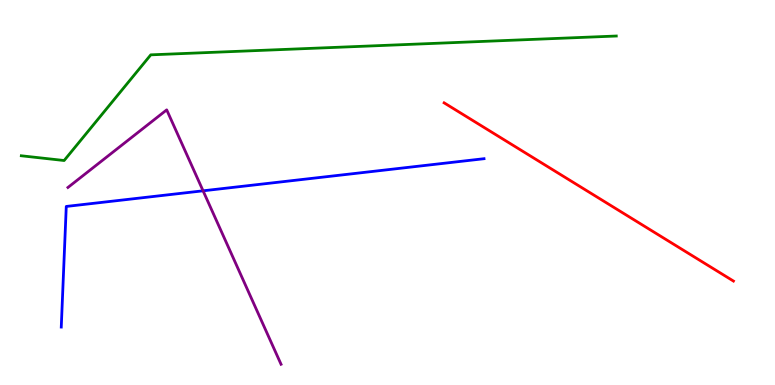[{'lines': ['blue', 'red'], 'intersections': []}, {'lines': ['green', 'red'], 'intersections': []}, {'lines': ['purple', 'red'], 'intersections': []}, {'lines': ['blue', 'green'], 'intersections': []}, {'lines': ['blue', 'purple'], 'intersections': [{'x': 2.62, 'y': 5.04}]}, {'lines': ['green', 'purple'], 'intersections': []}]